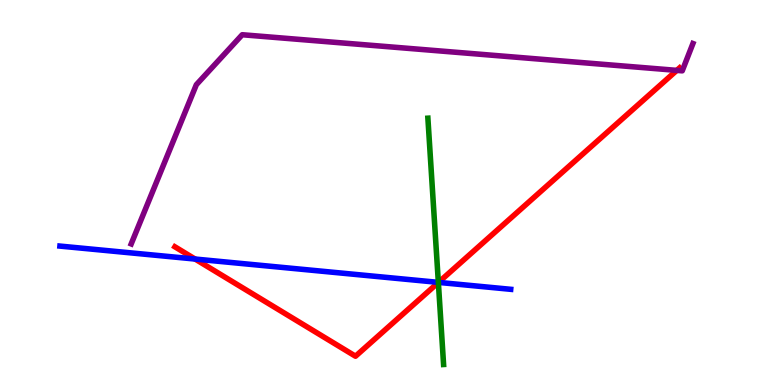[{'lines': ['blue', 'red'], 'intersections': [{'x': 2.52, 'y': 3.27}, {'x': 5.66, 'y': 2.67}]}, {'lines': ['green', 'red'], 'intersections': [{'x': 5.66, 'y': 2.66}]}, {'lines': ['purple', 'red'], 'intersections': [{'x': 8.73, 'y': 8.17}]}, {'lines': ['blue', 'green'], 'intersections': [{'x': 5.66, 'y': 2.67}]}, {'lines': ['blue', 'purple'], 'intersections': []}, {'lines': ['green', 'purple'], 'intersections': []}]